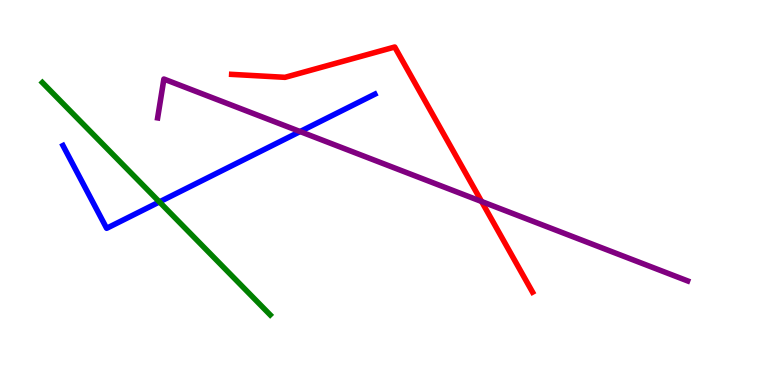[{'lines': ['blue', 'red'], 'intersections': []}, {'lines': ['green', 'red'], 'intersections': []}, {'lines': ['purple', 'red'], 'intersections': [{'x': 6.21, 'y': 4.77}]}, {'lines': ['blue', 'green'], 'intersections': [{'x': 2.06, 'y': 4.76}]}, {'lines': ['blue', 'purple'], 'intersections': [{'x': 3.87, 'y': 6.58}]}, {'lines': ['green', 'purple'], 'intersections': []}]